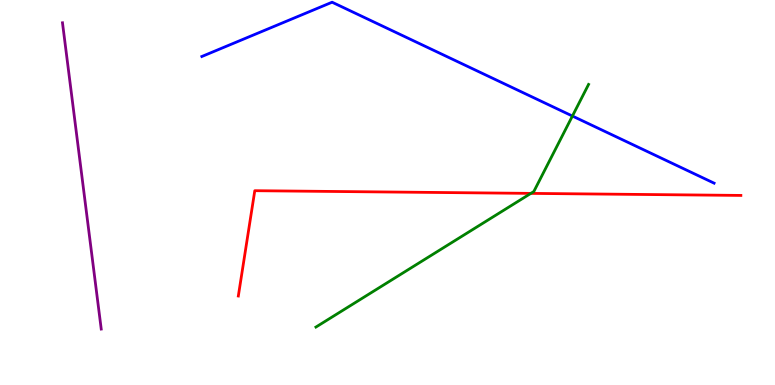[{'lines': ['blue', 'red'], 'intersections': []}, {'lines': ['green', 'red'], 'intersections': [{'x': 6.85, 'y': 4.98}]}, {'lines': ['purple', 'red'], 'intersections': []}, {'lines': ['blue', 'green'], 'intersections': [{'x': 7.39, 'y': 6.99}]}, {'lines': ['blue', 'purple'], 'intersections': []}, {'lines': ['green', 'purple'], 'intersections': []}]